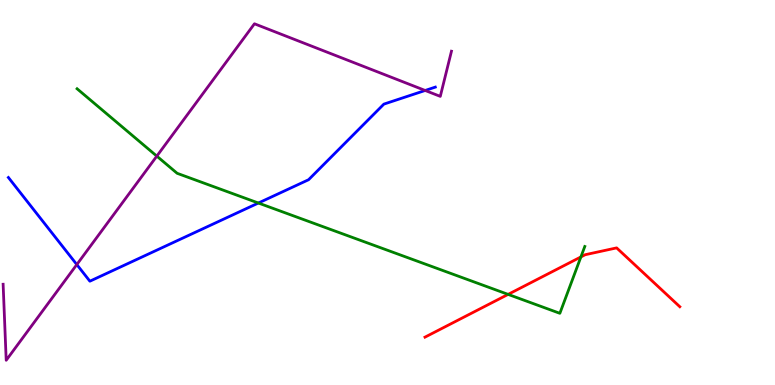[{'lines': ['blue', 'red'], 'intersections': []}, {'lines': ['green', 'red'], 'intersections': [{'x': 6.56, 'y': 2.35}, {'x': 7.5, 'y': 3.33}]}, {'lines': ['purple', 'red'], 'intersections': []}, {'lines': ['blue', 'green'], 'intersections': [{'x': 3.33, 'y': 4.73}]}, {'lines': ['blue', 'purple'], 'intersections': [{'x': 0.991, 'y': 3.13}, {'x': 5.49, 'y': 7.65}]}, {'lines': ['green', 'purple'], 'intersections': [{'x': 2.02, 'y': 5.94}]}]